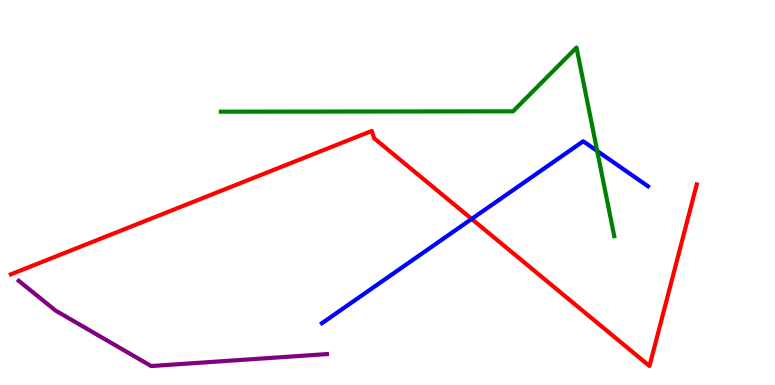[{'lines': ['blue', 'red'], 'intersections': [{'x': 6.09, 'y': 4.31}]}, {'lines': ['green', 'red'], 'intersections': []}, {'lines': ['purple', 'red'], 'intersections': []}, {'lines': ['blue', 'green'], 'intersections': [{'x': 7.71, 'y': 6.08}]}, {'lines': ['blue', 'purple'], 'intersections': []}, {'lines': ['green', 'purple'], 'intersections': []}]